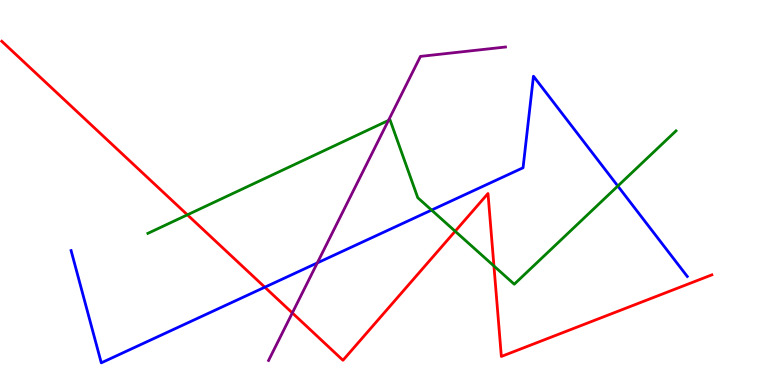[{'lines': ['blue', 'red'], 'intersections': [{'x': 3.42, 'y': 2.54}]}, {'lines': ['green', 'red'], 'intersections': [{'x': 2.42, 'y': 4.42}, {'x': 5.87, 'y': 3.99}, {'x': 6.37, 'y': 3.09}]}, {'lines': ['purple', 'red'], 'intersections': [{'x': 3.77, 'y': 1.87}]}, {'lines': ['blue', 'green'], 'intersections': [{'x': 5.57, 'y': 4.54}, {'x': 7.97, 'y': 5.17}]}, {'lines': ['blue', 'purple'], 'intersections': [{'x': 4.09, 'y': 3.17}]}, {'lines': ['green', 'purple'], 'intersections': [{'x': 5.01, 'y': 6.87}]}]